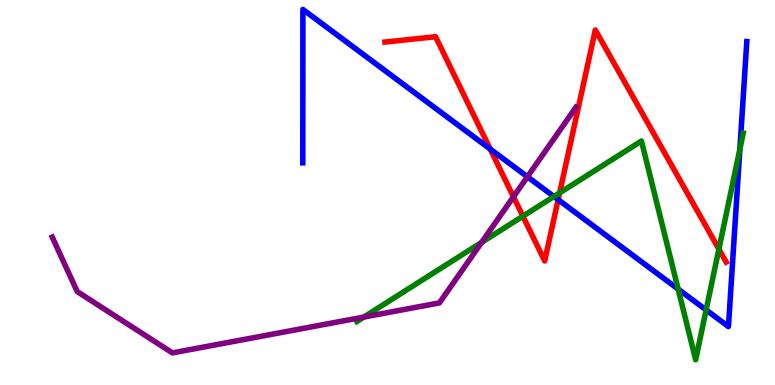[{'lines': ['blue', 'red'], 'intersections': [{'x': 6.33, 'y': 6.13}, {'x': 7.2, 'y': 4.81}]}, {'lines': ['green', 'red'], 'intersections': [{'x': 6.75, 'y': 4.38}, {'x': 7.22, 'y': 4.99}, {'x': 9.28, 'y': 3.53}]}, {'lines': ['purple', 'red'], 'intersections': [{'x': 6.63, 'y': 4.89}]}, {'lines': ['blue', 'green'], 'intersections': [{'x': 7.15, 'y': 4.9}, {'x': 8.75, 'y': 2.49}, {'x': 9.11, 'y': 1.95}, {'x': 9.55, 'y': 6.12}]}, {'lines': ['blue', 'purple'], 'intersections': [{'x': 6.81, 'y': 5.41}]}, {'lines': ['green', 'purple'], 'intersections': [{'x': 4.7, 'y': 1.77}, {'x': 6.21, 'y': 3.71}]}]